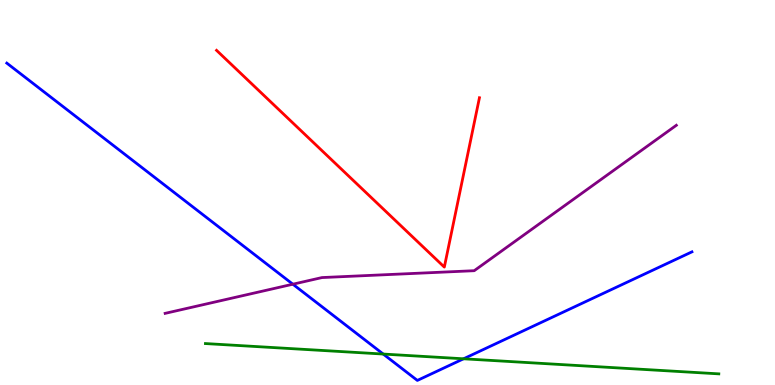[{'lines': ['blue', 'red'], 'intersections': []}, {'lines': ['green', 'red'], 'intersections': []}, {'lines': ['purple', 'red'], 'intersections': []}, {'lines': ['blue', 'green'], 'intersections': [{'x': 4.94, 'y': 0.804}, {'x': 5.98, 'y': 0.681}]}, {'lines': ['blue', 'purple'], 'intersections': [{'x': 3.78, 'y': 2.62}]}, {'lines': ['green', 'purple'], 'intersections': []}]